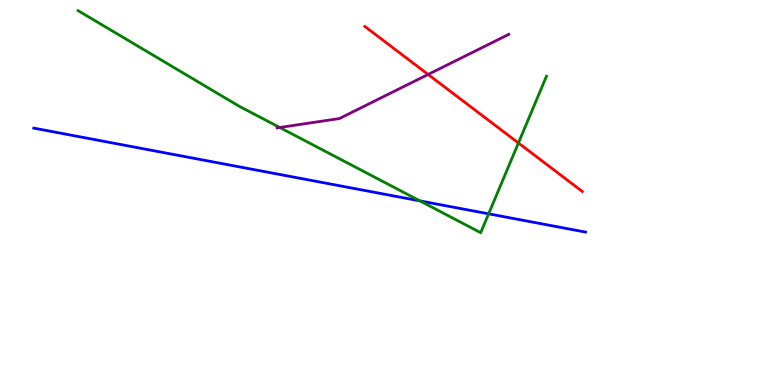[{'lines': ['blue', 'red'], 'intersections': []}, {'lines': ['green', 'red'], 'intersections': [{'x': 6.69, 'y': 6.29}]}, {'lines': ['purple', 'red'], 'intersections': [{'x': 5.52, 'y': 8.07}]}, {'lines': ['blue', 'green'], 'intersections': [{'x': 5.42, 'y': 4.78}, {'x': 6.3, 'y': 4.45}]}, {'lines': ['blue', 'purple'], 'intersections': []}, {'lines': ['green', 'purple'], 'intersections': [{'x': 3.61, 'y': 6.69}]}]